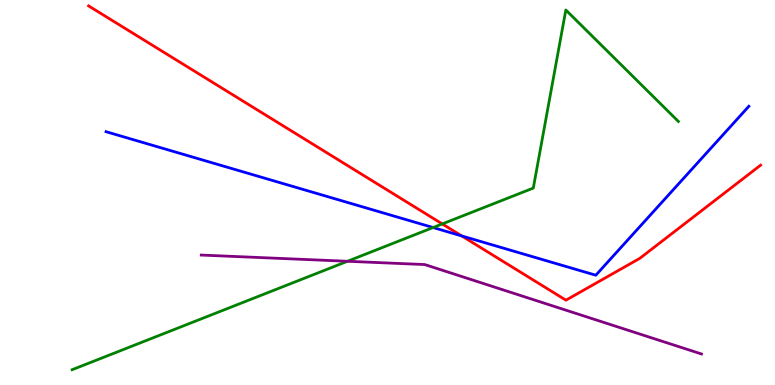[{'lines': ['blue', 'red'], 'intersections': [{'x': 5.96, 'y': 3.87}]}, {'lines': ['green', 'red'], 'intersections': [{'x': 5.71, 'y': 4.18}]}, {'lines': ['purple', 'red'], 'intersections': []}, {'lines': ['blue', 'green'], 'intersections': [{'x': 5.59, 'y': 4.09}]}, {'lines': ['blue', 'purple'], 'intersections': []}, {'lines': ['green', 'purple'], 'intersections': [{'x': 4.48, 'y': 3.21}]}]